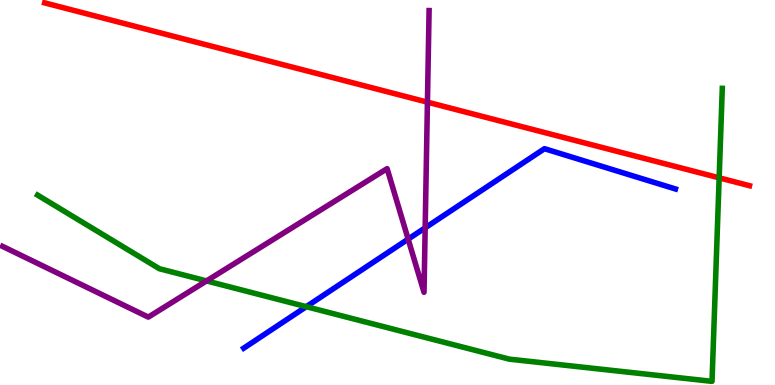[{'lines': ['blue', 'red'], 'intersections': []}, {'lines': ['green', 'red'], 'intersections': [{'x': 9.28, 'y': 5.38}]}, {'lines': ['purple', 'red'], 'intersections': [{'x': 5.52, 'y': 7.35}]}, {'lines': ['blue', 'green'], 'intersections': [{'x': 3.95, 'y': 2.03}]}, {'lines': ['blue', 'purple'], 'intersections': [{'x': 5.27, 'y': 3.79}, {'x': 5.49, 'y': 4.08}]}, {'lines': ['green', 'purple'], 'intersections': [{'x': 2.67, 'y': 2.7}]}]